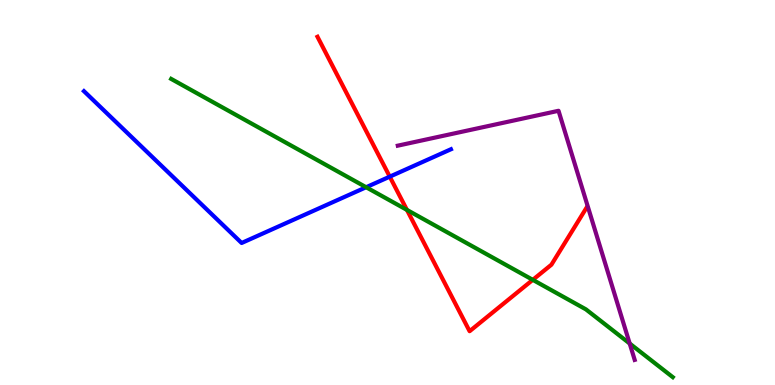[{'lines': ['blue', 'red'], 'intersections': [{'x': 5.03, 'y': 5.41}]}, {'lines': ['green', 'red'], 'intersections': [{'x': 5.25, 'y': 4.55}, {'x': 6.87, 'y': 2.73}]}, {'lines': ['purple', 'red'], 'intersections': []}, {'lines': ['blue', 'green'], 'intersections': [{'x': 4.72, 'y': 5.14}]}, {'lines': ['blue', 'purple'], 'intersections': []}, {'lines': ['green', 'purple'], 'intersections': [{'x': 8.13, 'y': 1.08}]}]